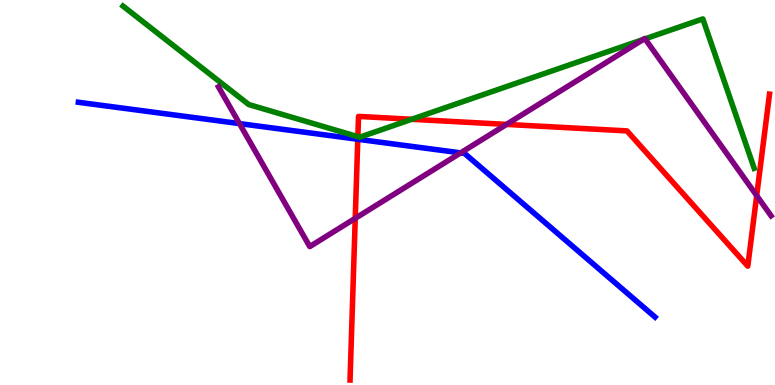[{'lines': ['blue', 'red'], 'intersections': [{'x': 4.62, 'y': 6.38}]}, {'lines': ['green', 'red'], 'intersections': [{'x': 4.62, 'y': 6.45}, {'x': 5.31, 'y': 6.9}]}, {'lines': ['purple', 'red'], 'intersections': [{'x': 4.58, 'y': 4.33}, {'x': 6.54, 'y': 6.77}, {'x': 9.76, 'y': 4.92}]}, {'lines': ['blue', 'green'], 'intersections': []}, {'lines': ['blue', 'purple'], 'intersections': [{'x': 3.09, 'y': 6.79}, {'x': 5.94, 'y': 6.03}]}, {'lines': ['green', 'purple'], 'intersections': [{'x': 8.3, 'y': 8.98}, {'x': 8.32, 'y': 8.99}]}]